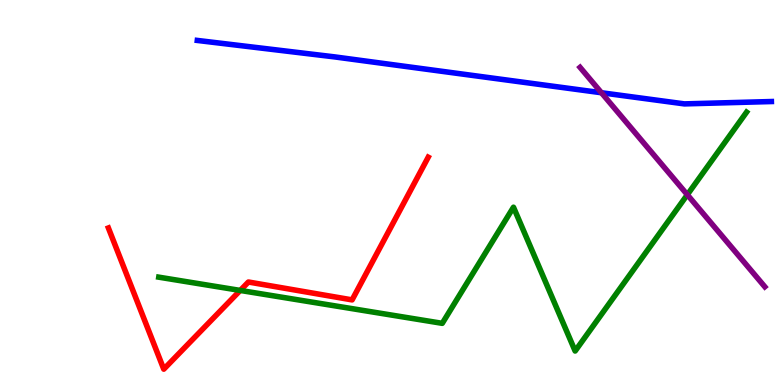[{'lines': ['blue', 'red'], 'intersections': []}, {'lines': ['green', 'red'], 'intersections': [{'x': 3.1, 'y': 2.46}]}, {'lines': ['purple', 'red'], 'intersections': []}, {'lines': ['blue', 'green'], 'intersections': []}, {'lines': ['blue', 'purple'], 'intersections': [{'x': 7.76, 'y': 7.59}]}, {'lines': ['green', 'purple'], 'intersections': [{'x': 8.87, 'y': 4.94}]}]